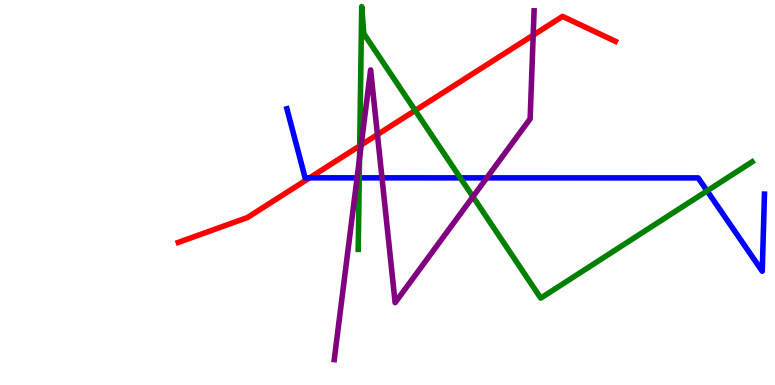[{'lines': ['blue', 'red'], 'intersections': [{'x': 4.0, 'y': 5.38}]}, {'lines': ['green', 'red'], 'intersections': [{'x': 4.64, 'y': 6.21}, {'x': 5.36, 'y': 7.13}]}, {'lines': ['purple', 'red'], 'intersections': [{'x': 4.66, 'y': 6.24}, {'x': 4.87, 'y': 6.5}, {'x': 6.88, 'y': 9.09}]}, {'lines': ['blue', 'green'], 'intersections': [{'x': 4.64, 'y': 5.38}, {'x': 5.94, 'y': 5.38}, {'x': 9.12, 'y': 5.04}]}, {'lines': ['blue', 'purple'], 'intersections': [{'x': 4.61, 'y': 5.38}, {'x': 4.93, 'y': 5.38}, {'x': 6.28, 'y': 5.38}]}, {'lines': ['green', 'purple'], 'intersections': [{'x': 4.64, 'y': 5.89}, {'x': 6.1, 'y': 4.89}]}]